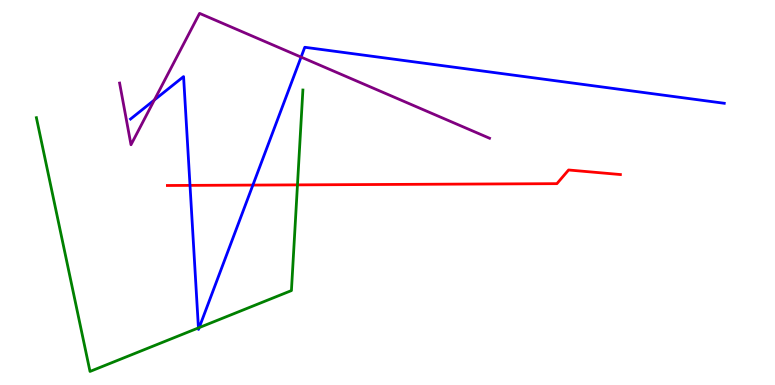[{'lines': ['blue', 'red'], 'intersections': [{'x': 2.45, 'y': 5.18}, {'x': 3.26, 'y': 5.19}]}, {'lines': ['green', 'red'], 'intersections': [{'x': 3.84, 'y': 5.2}]}, {'lines': ['purple', 'red'], 'intersections': []}, {'lines': ['blue', 'green'], 'intersections': [{'x': 2.56, 'y': 1.48}, {'x': 2.57, 'y': 1.49}]}, {'lines': ['blue', 'purple'], 'intersections': [{'x': 1.99, 'y': 7.4}, {'x': 3.88, 'y': 8.52}]}, {'lines': ['green', 'purple'], 'intersections': []}]